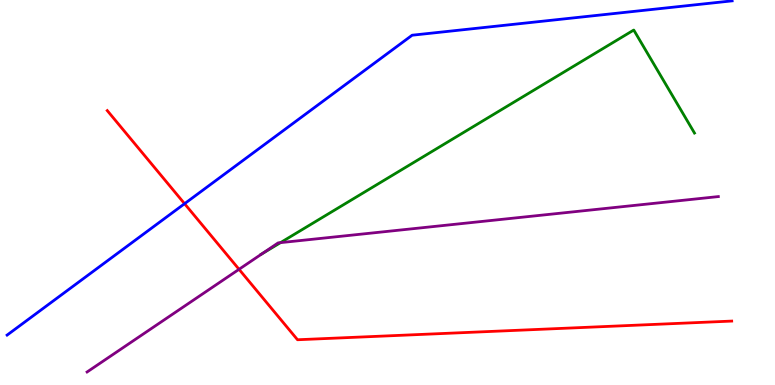[{'lines': ['blue', 'red'], 'intersections': [{'x': 2.38, 'y': 4.71}]}, {'lines': ['green', 'red'], 'intersections': []}, {'lines': ['purple', 'red'], 'intersections': [{'x': 3.08, 'y': 3.01}]}, {'lines': ['blue', 'green'], 'intersections': []}, {'lines': ['blue', 'purple'], 'intersections': []}, {'lines': ['green', 'purple'], 'intersections': [{'x': 3.38, 'y': 3.41}, {'x': 3.62, 'y': 3.7}]}]